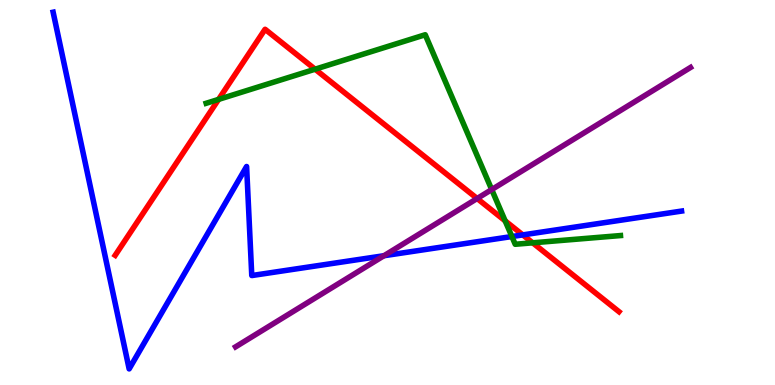[{'lines': ['blue', 'red'], 'intersections': [{'x': 6.75, 'y': 3.9}]}, {'lines': ['green', 'red'], 'intersections': [{'x': 2.82, 'y': 7.42}, {'x': 4.07, 'y': 8.2}, {'x': 6.52, 'y': 4.26}, {'x': 6.87, 'y': 3.69}]}, {'lines': ['purple', 'red'], 'intersections': [{'x': 6.16, 'y': 4.84}]}, {'lines': ['blue', 'green'], 'intersections': [{'x': 6.6, 'y': 3.86}]}, {'lines': ['blue', 'purple'], 'intersections': [{'x': 4.95, 'y': 3.36}]}, {'lines': ['green', 'purple'], 'intersections': [{'x': 6.34, 'y': 5.08}]}]